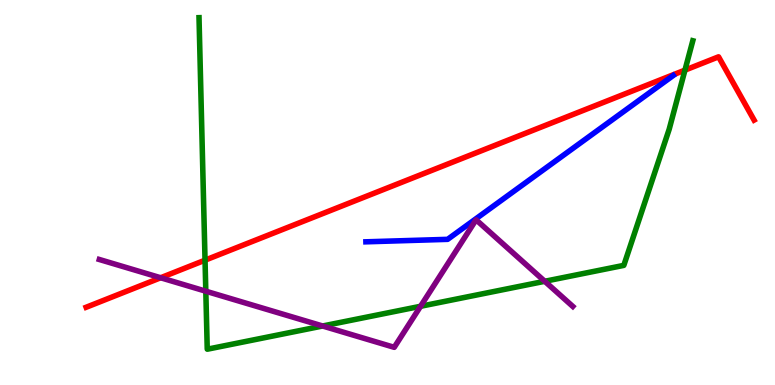[{'lines': ['blue', 'red'], 'intersections': []}, {'lines': ['green', 'red'], 'intersections': [{'x': 2.65, 'y': 3.24}, {'x': 8.84, 'y': 8.18}]}, {'lines': ['purple', 'red'], 'intersections': [{'x': 2.07, 'y': 2.79}]}, {'lines': ['blue', 'green'], 'intersections': []}, {'lines': ['blue', 'purple'], 'intersections': []}, {'lines': ['green', 'purple'], 'intersections': [{'x': 2.66, 'y': 2.44}, {'x': 4.16, 'y': 1.53}, {'x': 5.43, 'y': 2.04}, {'x': 7.03, 'y': 2.69}]}]